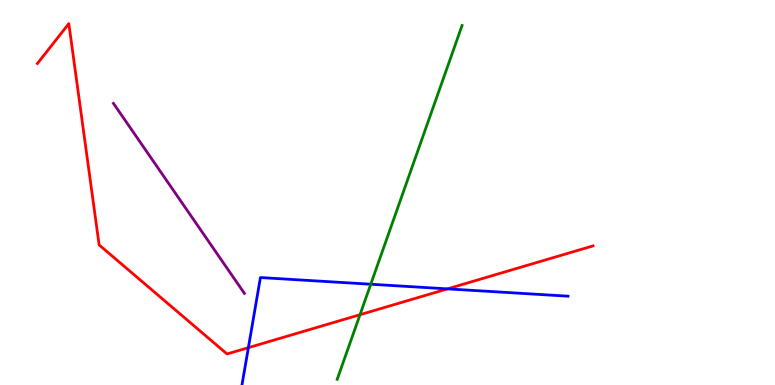[{'lines': ['blue', 'red'], 'intersections': [{'x': 3.2, 'y': 0.97}, {'x': 5.77, 'y': 2.5}]}, {'lines': ['green', 'red'], 'intersections': [{'x': 4.65, 'y': 1.83}]}, {'lines': ['purple', 'red'], 'intersections': []}, {'lines': ['blue', 'green'], 'intersections': [{'x': 4.78, 'y': 2.62}]}, {'lines': ['blue', 'purple'], 'intersections': []}, {'lines': ['green', 'purple'], 'intersections': []}]